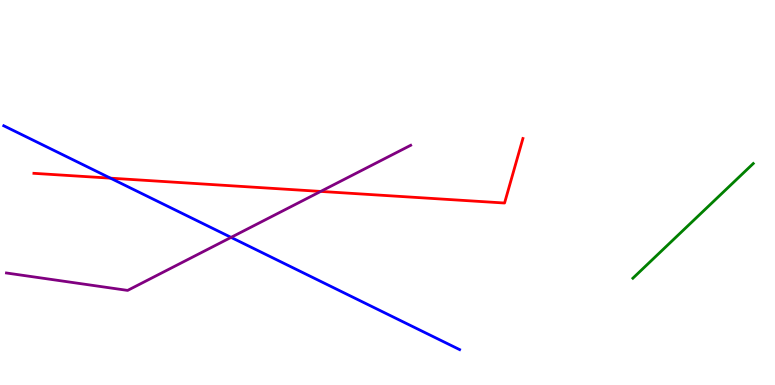[{'lines': ['blue', 'red'], 'intersections': [{'x': 1.43, 'y': 5.37}]}, {'lines': ['green', 'red'], 'intersections': []}, {'lines': ['purple', 'red'], 'intersections': [{'x': 4.14, 'y': 5.03}]}, {'lines': ['blue', 'green'], 'intersections': []}, {'lines': ['blue', 'purple'], 'intersections': [{'x': 2.98, 'y': 3.83}]}, {'lines': ['green', 'purple'], 'intersections': []}]